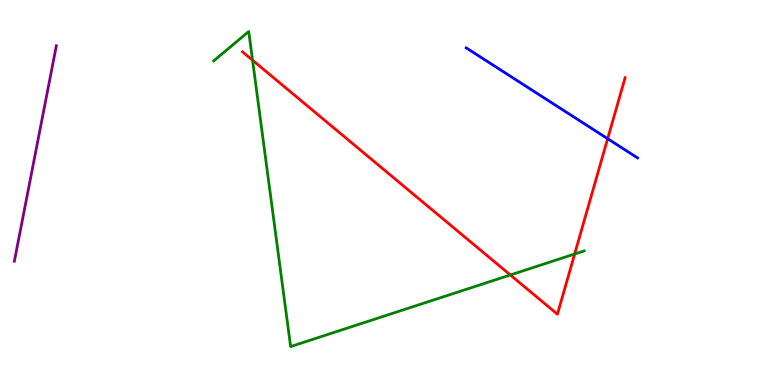[{'lines': ['blue', 'red'], 'intersections': [{'x': 7.84, 'y': 6.4}]}, {'lines': ['green', 'red'], 'intersections': [{'x': 3.26, 'y': 8.44}, {'x': 6.59, 'y': 2.86}, {'x': 7.41, 'y': 3.4}]}, {'lines': ['purple', 'red'], 'intersections': []}, {'lines': ['blue', 'green'], 'intersections': []}, {'lines': ['blue', 'purple'], 'intersections': []}, {'lines': ['green', 'purple'], 'intersections': []}]